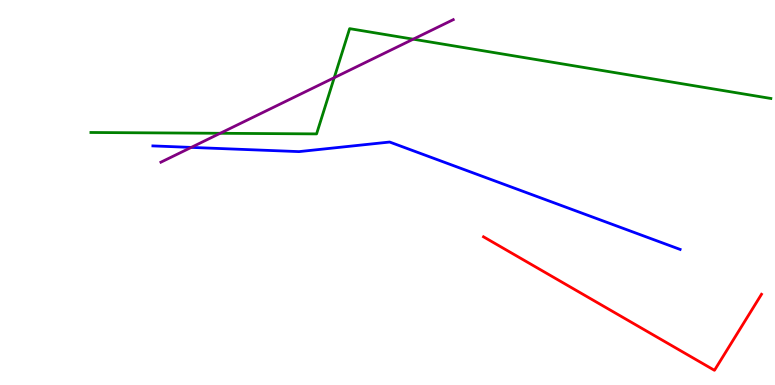[{'lines': ['blue', 'red'], 'intersections': []}, {'lines': ['green', 'red'], 'intersections': []}, {'lines': ['purple', 'red'], 'intersections': []}, {'lines': ['blue', 'green'], 'intersections': []}, {'lines': ['blue', 'purple'], 'intersections': [{'x': 2.47, 'y': 6.17}]}, {'lines': ['green', 'purple'], 'intersections': [{'x': 2.84, 'y': 6.54}, {'x': 4.31, 'y': 7.98}, {'x': 5.33, 'y': 8.98}]}]